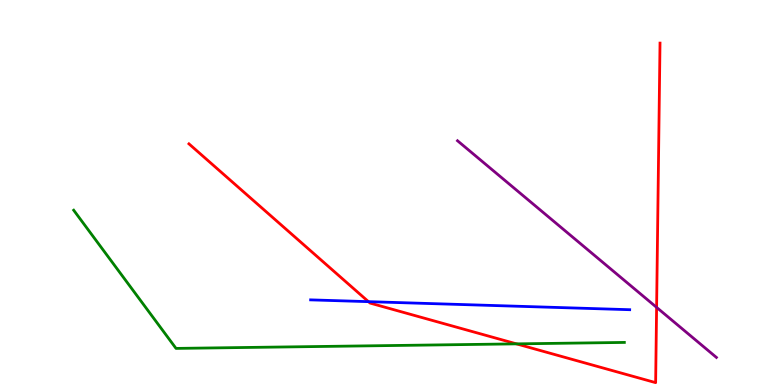[{'lines': ['blue', 'red'], 'intersections': [{'x': 4.75, 'y': 2.16}]}, {'lines': ['green', 'red'], 'intersections': [{'x': 6.66, 'y': 1.07}]}, {'lines': ['purple', 'red'], 'intersections': [{'x': 8.47, 'y': 2.02}]}, {'lines': ['blue', 'green'], 'intersections': []}, {'lines': ['blue', 'purple'], 'intersections': []}, {'lines': ['green', 'purple'], 'intersections': []}]